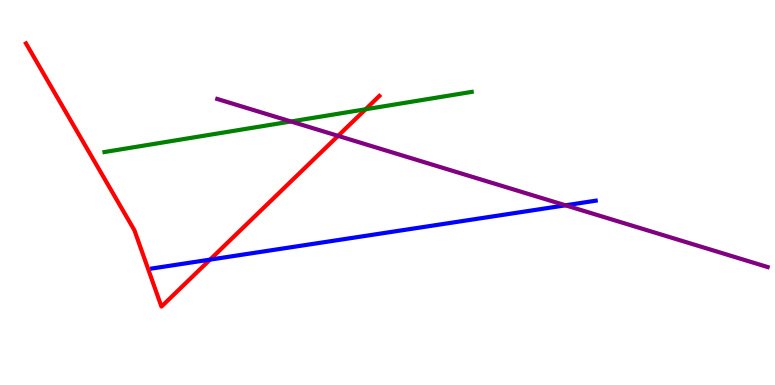[{'lines': ['blue', 'red'], 'intersections': [{'x': 2.71, 'y': 3.26}]}, {'lines': ['green', 'red'], 'intersections': [{'x': 4.72, 'y': 7.16}]}, {'lines': ['purple', 'red'], 'intersections': [{'x': 4.36, 'y': 6.47}]}, {'lines': ['blue', 'green'], 'intersections': []}, {'lines': ['blue', 'purple'], 'intersections': [{'x': 7.3, 'y': 4.67}]}, {'lines': ['green', 'purple'], 'intersections': [{'x': 3.75, 'y': 6.84}]}]